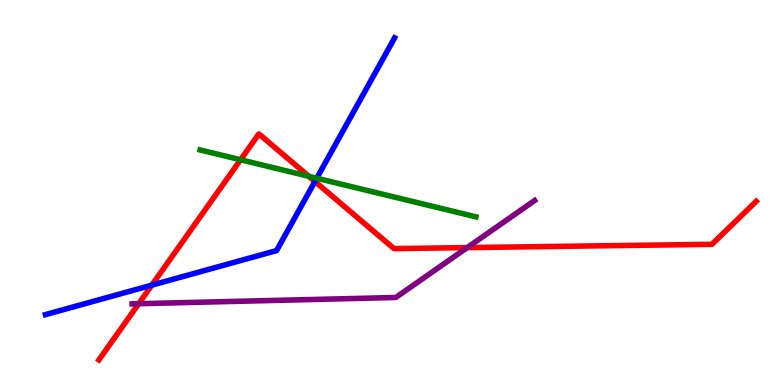[{'lines': ['blue', 'red'], 'intersections': [{'x': 1.96, 'y': 2.59}, {'x': 4.06, 'y': 5.29}]}, {'lines': ['green', 'red'], 'intersections': [{'x': 3.1, 'y': 5.85}, {'x': 3.98, 'y': 5.42}]}, {'lines': ['purple', 'red'], 'intersections': [{'x': 1.79, 'y': 2.11}, {'x': 6.03, 'y': 3.57}]}, {'lines': ['blue', 'green'], 'intersections': [{'x': 4.09, 'y': 5.37}]}, {'lines': ['blue', 'purple'], 'intersections': []}, {'lines': ['green', 'purple'], 'intersections': []}]